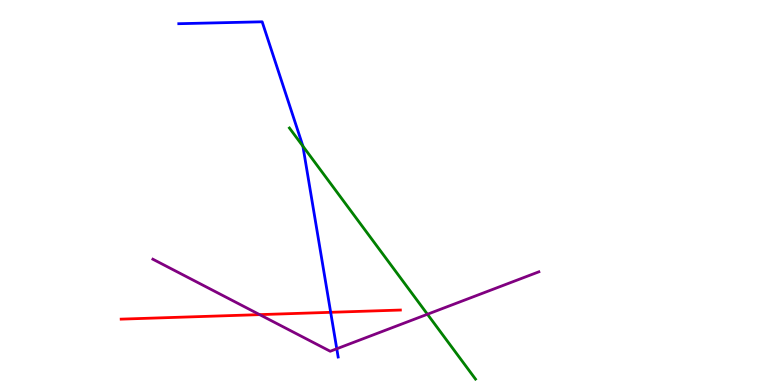[{'lines': ['blue', 'red'], 'intersections': [{'x': 4.27, 'y': 1.89}]}, {'lines': ['green', 'red'], 'intersections': []}, {'lines': ['purple', 'red'], 'intersections': [{'x': 3.35, 'y': 1.83}]}, {'lines': ['blue', 'green'], 'intersections': [{'x': 3.91, 'y': 6.2}]}, {'lines': ['blue', 'purple'], 'intersections': [{'x': 4.35, 'y': 0.941}]}, {'lines': ['green', 'purple'], 'intersections': [{'x': 5.52, 'y': 1.84}]}]